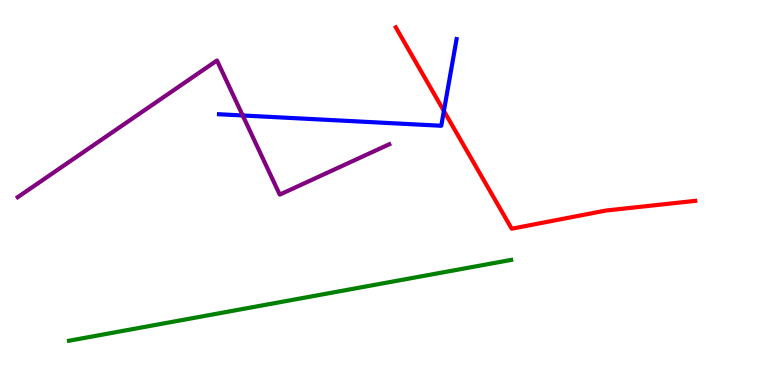[{'lines': ['blue', 'red'], 'intersections': [{'x': 5.73, 'y': 7.12}]}, {'lines': ['green', 'red'], 'intersections': []}, {'lines': ['purple', 'red'], 'intersections': []}, {'lines': ['blue', 'green'], 'intersections': []}, {'lines': ['blue', 'purple'], 'intersections': [{'x': 3.13, 'y': 7.0}]}, {'lines': ['green', 'purple'], 'intersections': []}]